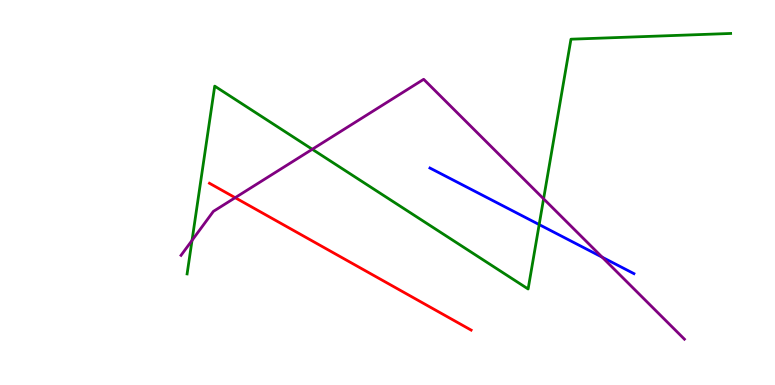[{'lines': ['blue', 'red'], 'intersections': []}, {'lines': ['green', 'red'], 'intersections': []}, {'lines': ['purple', 'red'], 'intersections': [{'x': 3.03, 'y': 4.87}]}, {'lines': ['blue', 'green'], 'intersections': [{'x': 6.96, 'y': 4.17}]}, {'lines': ['blue', 'purple'], 'intersections': [{'x': 7.77, 'y': 3.32}]}, {'lines': ['green', 'purple'], 'intersections': [{'x': 2.48, 'y': 3.76}, {'x': 4.03, 'y': 6.12}, {'x': 7.01, 'y': 4.84}]}]